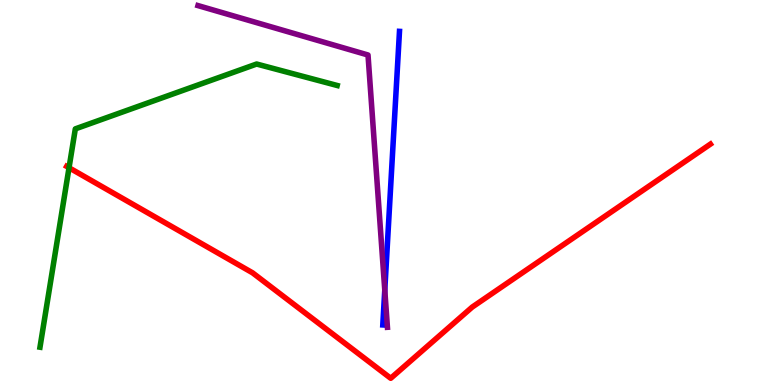[{'lines': ['blue', 'red'], 'intersections': []}, {'lines': ['green', 'red'], 'intersections': [{'x': 0.891, 'y': 5.64}]}, {'lines': ['purple', 'red'], 'intersections': []}, {'lines': ['blue', 'green'], 'intersections': []}, {'lines': ['blue', 'purple'], 'intersections': [{'x': 4.96, 'y': 2.47}]}, {'lines': ['green', 'purple'], 'intersections': []}]